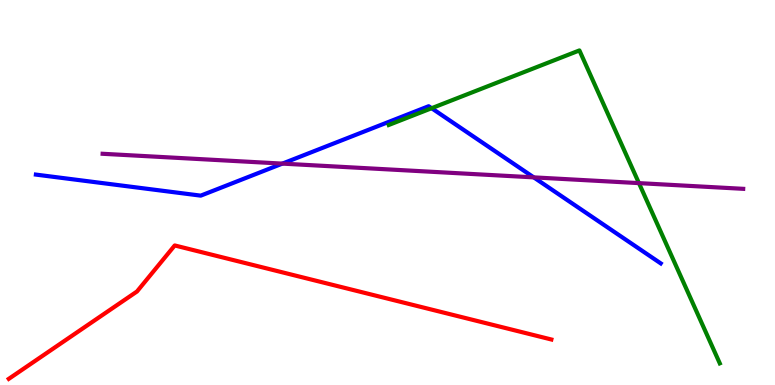[{'lines': ['blue', 'red'], 'intersections': []}, {'lines': ['green', 'red'], 'intersections': []}, {'lines': ['purple', 'red'], 'intersections': []}, {'lines': ['blue', 'green'], 'intersections': [{'x': 5.57, 'y': 7.19}]}, {'lines': ['blue', 'purple'], 'intersections': [{'x': 3.64, 'y': 5.75}, {'x': 6.89, 'y': 5.39}]}, {'lines': ['green', 'purple'], 'intersections': [{'x': 8.24, 'y': 5.24}]}]